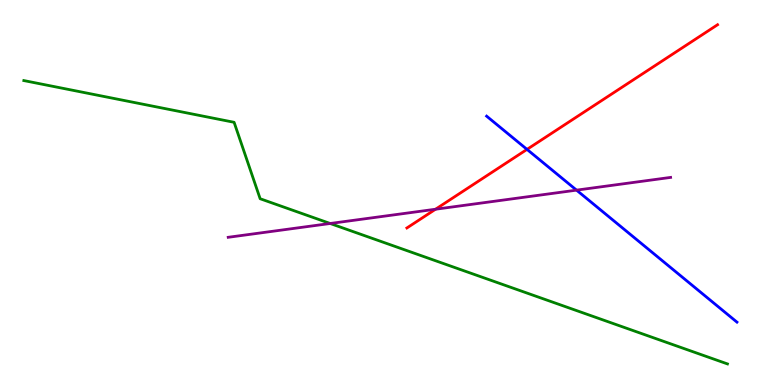[{'lines': ['blue', 'red'], 'intersections': [{'x': 6.8, 'y': 6.12}]}, {'lines': ['green', 'red'], 'intersections': []}, {'lines': ['purple', 'red'], 'intersections': [{'x': 5.62, 'y': 4.57}]}, {'lines': ['blue', 'green'], 'intersections': []}, {'lines': ['blue', 'purple'], 'intersections': [{'x': 7.44, 'y': 5.06}]}, {'lines': ['green', 'purple'], 'intersections': [{'x': 4.26, 'y': 4.2}]}]